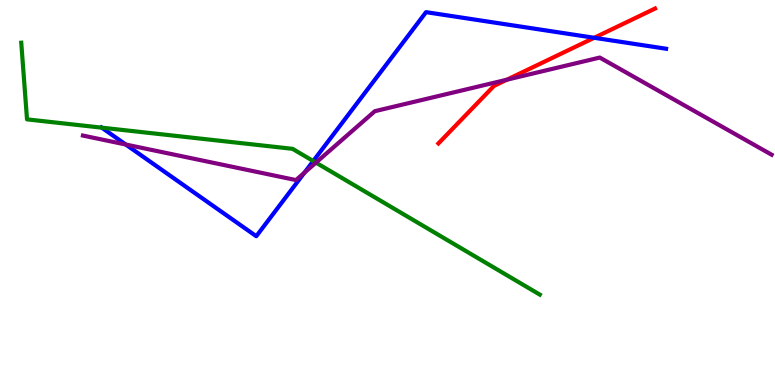[{'lines': ['blue', 'red'], 'intersections': [{'x': 7.67, 'y': 9.02}]}, {'lines': ['green', 'red'], 'intersections': []}, {'lines': ['purple', 'red'], 'intersections': [{'x': 6.54, 'y': 7.93}]}, {'lines': ['blue', 'green'], 'intersections': [{'x': 1.31, 'y': 6.68}, {'x': 4.04, 'y': 5.82}]}, {'lines': ['blue', 'purple'], 'intersections': [{'x': 1.62, 'y': 6.25}, {'x': 3.93, 'y': 5.51}]}, {'lines': ['green', 'purple'], 'intersections': [{'x': 4.08, 'y': 5.78}]}]